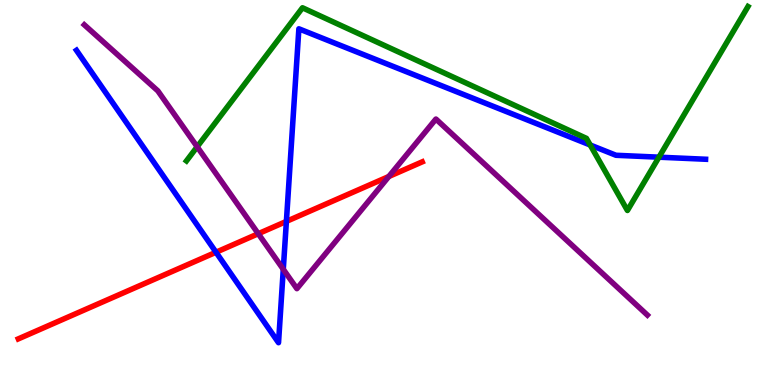[{'lines': ['blue', 'red'], 'intersections': [{'x': 2.79, 'y': 3.45}, {'x': 3.7, 'y': 4.25}]}, {'lines': ['green', 'red'], 'intersections': []}, {'lines': ['purple', 'red'], 'intersections': [{'x': 3.33, 'y': 3.93}, {'x': 5.02, 'y': 5.42}]}, {'lines': ['blue', 'green'], 'intersections': [{'x': 7.62, 'y': 6.23}, {'x': 8.5, 'y': 5.92}]}, {'lines': ['blue', 'purple'], 'intersections': [{'x': 3.66, 'y': 3.0}]}, {'lines': ['green', 'purple'], 'intersections': [{'x': 2.54, 'y': 6.19}]}]